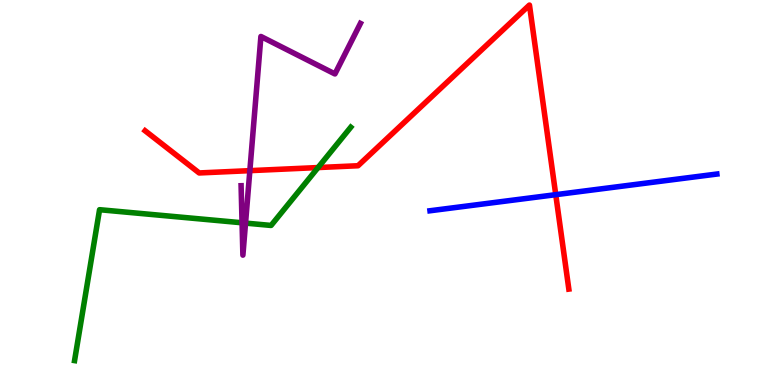[{'lines': ['blue', 'red'], 'intersections': [{'x': 7.17, 'y': 4.94}]}, {'lines': ['green', 'red'], 'intersections': [{'x': 4.1, 'y': 5.65}]}, {'lines': ['purple', 'red'], 'intersections': [{'x': 3.22, 'y': 5.57}]}, {'lines': ['blue', 'green'], 'intersections': []}, {'lines': ['blue', 'purple'], 'intersections': []}, {'lines': ['green', 'purple'], 'intersections': [{'x': 3.12, 'y': 4.21}, {'x': 3.17, 'y': 4.21}]}]